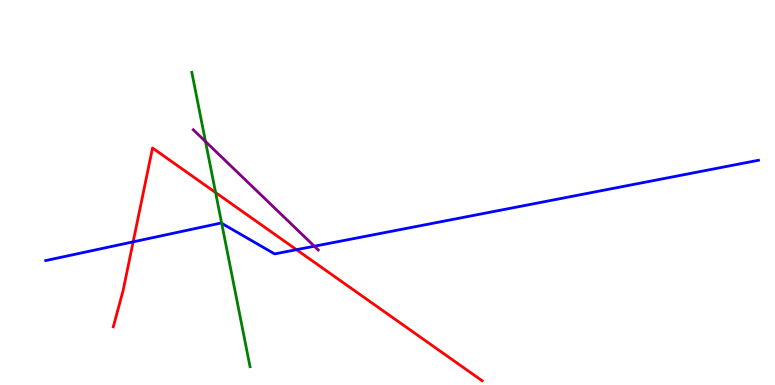[{'lines': ['blue', 'red'], 'intersections': [{'x': 1.72, 'y': 3.72}, {'x': 3.83, 'y': 3.51}]}, {'lines': ['green', 'red'], 'intersections': [{'x': 2.78, 'y': 5.0}]}, {'lines': ['purple', 'red'], 'intersections': []}, {'lines': ['blue', 'green'], 'intersections': [{'x': 2.86, 'y': 4.2}]}, {'lines': ['blue', 'purple'], 'intersections': [{'x': 4.06, 'y': 3.6}]}, {'lines': ['green', 'purple'], 'intersections': [{'x': 2.65, 'y': 6.32}]}]